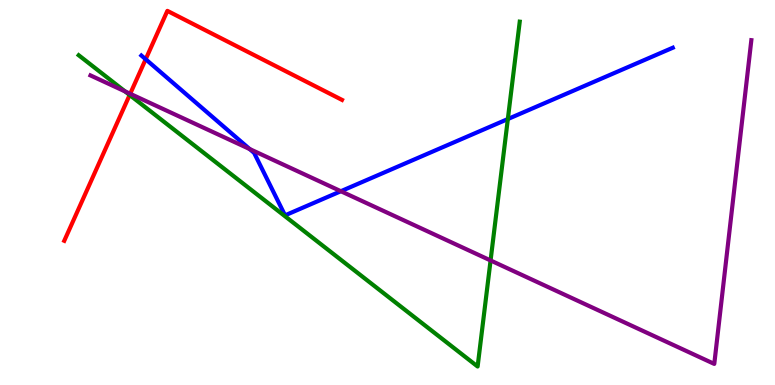[{'lines': ['blue', 'red'], 'intersections': [{'x': 1.88, 'y': 8.46}]}, {'lines': ['green', 'red'], 'intersections': [{'x': 1.67, 'y': 7.53}]}, {'lines': ['purple', 'red'], 'intersections': [{'x': 1.68, 'y': 7.56}]}, {'lines': ['blue', 'green'], 'intersections': [{'x': 6.55, 'y': 6.91}]}, {'lines': ['blue', 'purple'], 'intersections': [{'x': 3.22, 'y': 6.13}, {'x': 4.4, 'y': 5.03}]}, {'lines': ['green', 'purple'], 'intersections': [{'x': 1.61, 'y': 7.63}, {'x': 6.33, 'y': 3.23}]}]